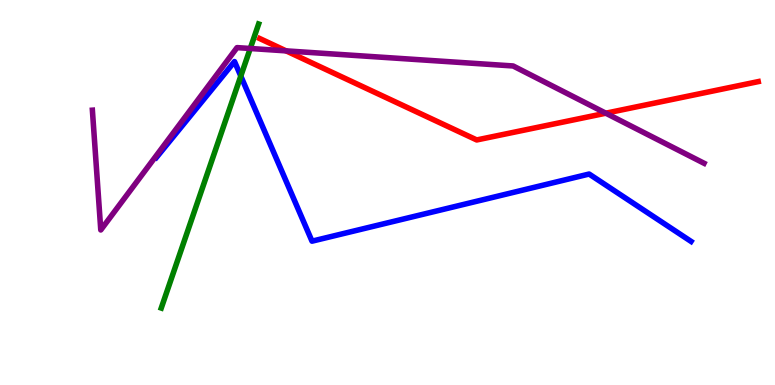[{'lines': ['blue', 'red'], 'intersections': []}, {'lines': ['green', 'red'], 'intersections': []}, {'lines': ['purple', 'red'], 'intersections': [{'x': 3.69, 'y': 8.68}, {'x': 7.82, 'y': 7.06}]}, {'lines': ['blue', 'green'], 'intersections': [{'x': 3.11, 'y': 8.02}]}, {'lines': ['blue', 'purple'], 'intersections': []}, {'lines': ['green', 'purple'], 'intersections': [{'x': 3.23, 'y': 8.74}]}]